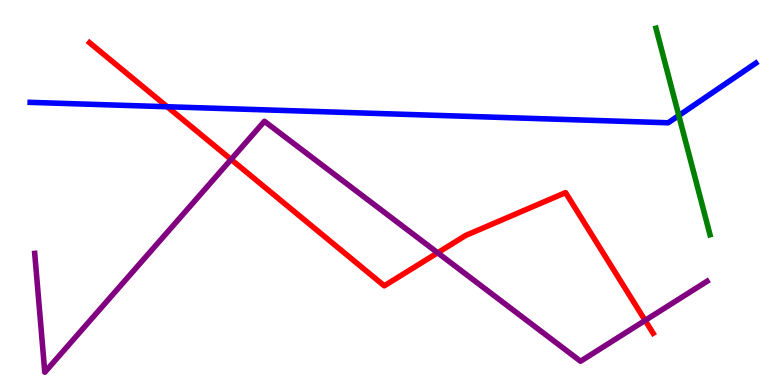[{'lines': ['blue', 'red'], 'intersections': [{'x': 2.16, 'y': 7.23}]}, {'lines': ['green', 'red'], 'intersections': []}, {'lines': ['purple', 'red'], 'intersections': [{'x': 2.98, 'y': 5.86}, {'x': 5.65, 'y': 3.43}, {'x': 8.32, 'y': 1.68}]}, {'lines': ['blue', 'green'], 'intersections': [{'x': 8.76, 'y': 7.0}]}, {'lines': ['blue', 'purple'], 'intersections': []}, {'lines': ['green', 'purple'], 'intersections': []}]